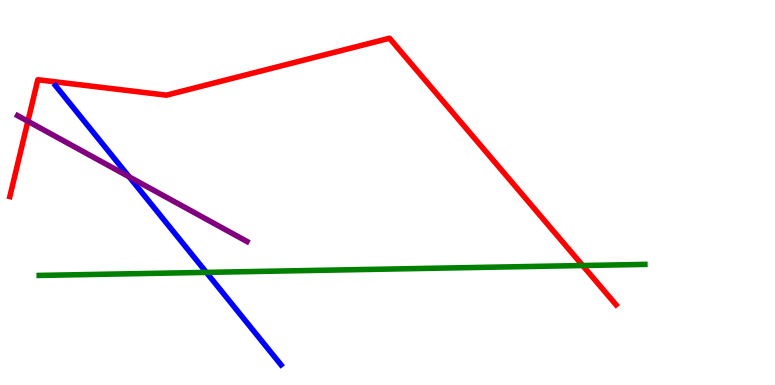[{'lines': ['blue', 'red'], 'intersections': []}, {'lines': ['green', 'red'], 'intersections': [{'x': 7.52, 'y': 3.1}]}, {'lines': ['purple', 'red'], 'intersections': [{'x': 0.36, 'y': 6.85}]}, {'lines': ['blue', 'green'], 'intersections': [{'x': 2.66, 'y': 2.93}]}, {'lines': ['blue', 'purple'], 'intersections': [{'x': 1.67, 'y': 5.41}]}, {'lines': ['green', 'purple'], 'intersections': []}]